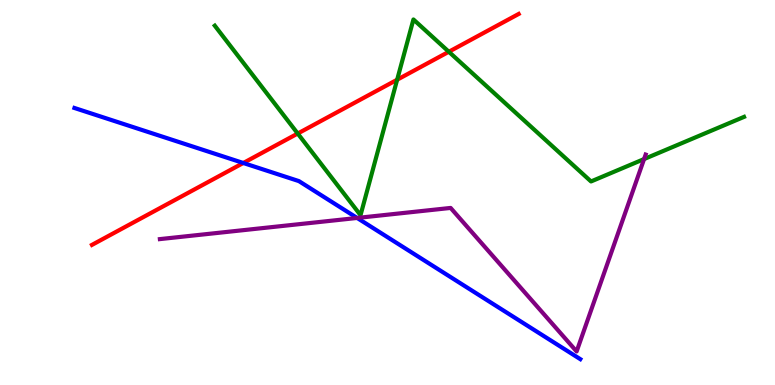[{'lines': ['blue', 'red'], 'intersections': [{'x': 3.14, 'y': 5.77}]}, {'lines': ['green', 'red'], 'intersections': [{'x': 3.84, 'y': 6.53}, {'x': 5.12, 'y': 7.93}, {'x': 5.79, 'y': 8.66}]}, {'lines': ['purple', 'red'], 'intersections': []}, {'lines': ['blue', 'green'], 'intersections': []}, {'lines': ['blue', 'purple'], 'intersections': [{'x': 4.61, 'y': 4.34}]}, {'lines': ['green', 'purple'], 'intersections': [{'x': 8.31, 'y': 5.87}]}]